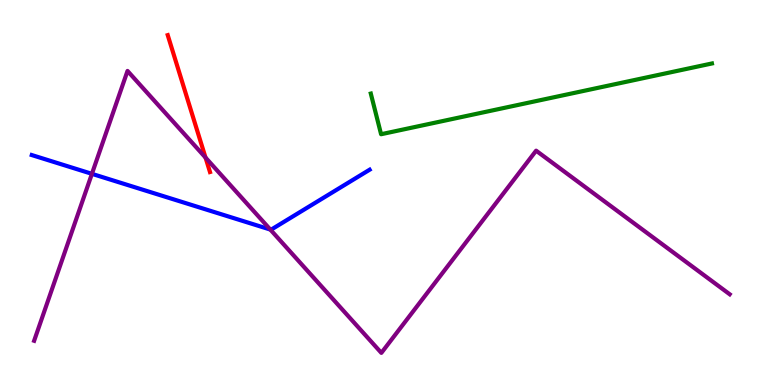[{'lines': ['blue', 'red'], 'intersections': []}, {'lines': ['green', 'red'], 'intersections': []}, {'lines': ['purple', 'red'], 'intersections': [{'x': 2.65, 'y': 5.91}]}, {'lines': ['blue', 'green'], 'intersections': []}, {'lines': ['blue', 'purple'], 'intersections': [{'x': 1.19, 'y': 5.48}, {'x': 3.49, 'y': 4.04}]}, {'lines': ['green', 'purple'], 'intersections': []}]